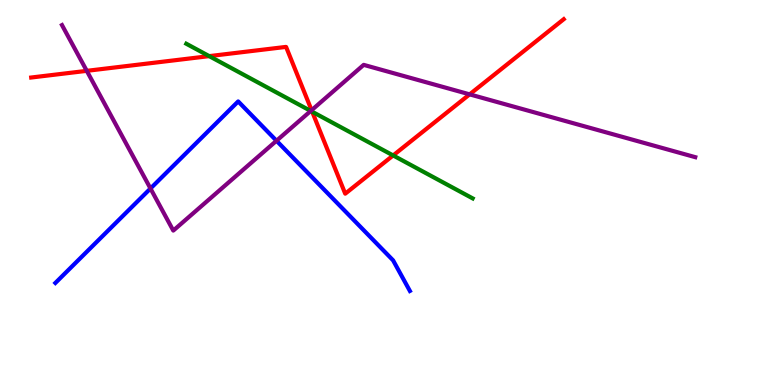[{'lines': ['blue', 'red'], 'intersections': []}, {'lines': ['green', 'red'], 'intersections': [{'x': 2.7, 'y': 8.54}, {'x': 4.03, 'y': 7.1}, {'x': 5.07, 'y': 5.96}]}, {'lines': ['purple', 'red'], 'intersections': [{'x': 1.12, 'y': 8.16}, {'x': 4.02, 'y': 7.14}, {'x': 6.06, 'y': 7.55}]}, {'lines': ['blue', 'green'], 'intersections': []}, {'lines': ['blue', 'purple'], 'intersections': [{'x': 1.94, 'y': 5.1}, {'x': 3.57, 'y': 6.34}]}, {'lines': ['green', 'purple'], 'intersections': [{'x': 4.01, 'y': 7.12}]}]